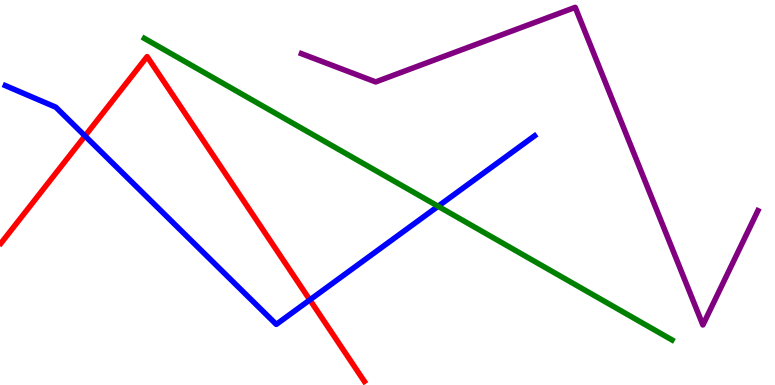[{'lines': ['blue', 'red'], 'intersections': [{'x': 1.1, 'y': 6.47}, {'x': 4.0, 'y': 2.21}]}, {'lines': ['green', 'red'], 'intersections': []}, {'lines': ['purple', 'red'], 'intersections': []}, {'lines': ['blue', 'green'], 'intersections': [{'x': 5.65, 'y': 4.64}]}, {'lines': ['blue', 'purple'], 'intersections': []}, {'lines': ['green', 'purple'], 'intersections': []}]